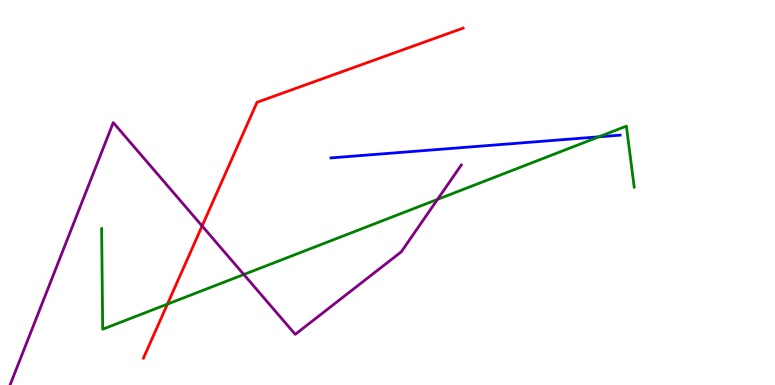[{'lines': ['blue', 'red'], 'intersections': []}, {'lines': ['green', 'red'], 'intersections': [{'x': 2.16, 'y': 2.1}]}, {'lines': ['purple', 'red'], 'intersections': [{'x': 2.61, 'y': 4.13}]}, {'lines': ['blue', 'green'], 'intersections': [{'x': 7.73, 'y': 6.45}]}, {'lines': ['blue', 'purple'], 'intersections': []}, {'lines': ['green', 'purple'], 'intersections': [{'x': 3.15, 'y': 2.87}, {'x': 5.65, 'y': 4.82}]}]